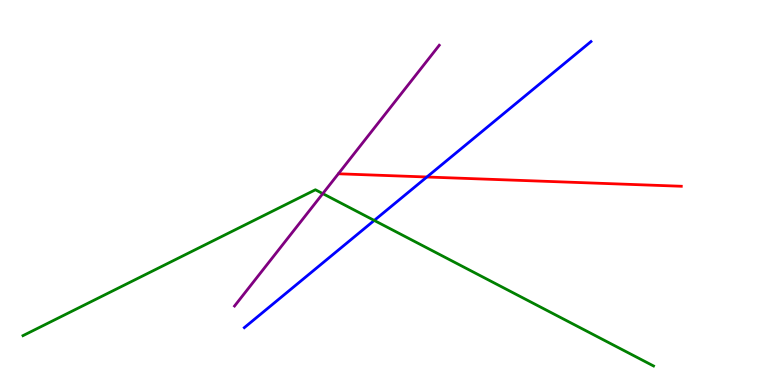[{'lines': ['blue', 'red'], 'intersections': [{'x': 5.51, 'y': 5.4}]}, {'lines': ['green', 'red'], 'intersections': []}, {'lines': ['purple', 'red'], 'intersections': []}, {'lines': ['blue', 'green'], 'intersections': [{'x': 4.83, 'y': 4.27}]}, {'lines': ['blue', 'purple'], 'intersections': []}, {'lines': ['green', 'purple'], 'intersections': [{'x': 4.17, 'y': 4.97}]}]